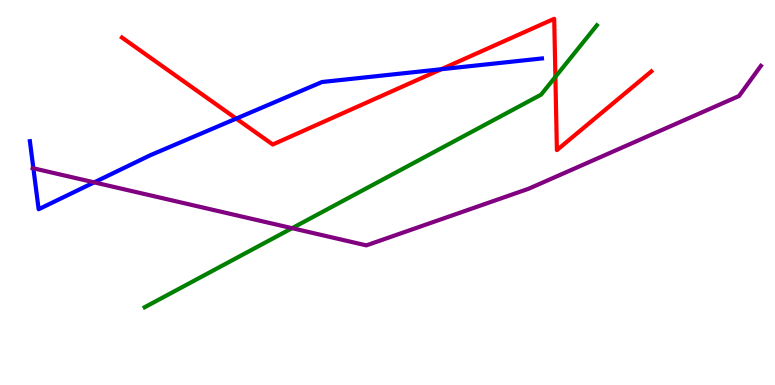[{'lines': ['blue', 'red'], 'intersections': [{'x': 3.05, 'y': 6.92}, {'x': 5.69, 'y': 8.2}]}, {'lines': ['green', 'red'], 'intersections': [{'x': 7.17, 'y': 8.0}]}, {'lines': ['purple', 'red'], 'intersections': []}, {'lines': ['blue', 'green'], 'intersections': []}, {'lines': ['blue', 'purple'], 'intersections': [{'x': 0.431, 'y': 5.63}, {'x': 1.22, 'y': 5.26}]}, {'lines': ['green', 'purple'], 'intersections': [{'x': 3.77, 'y': 4.07}]}]